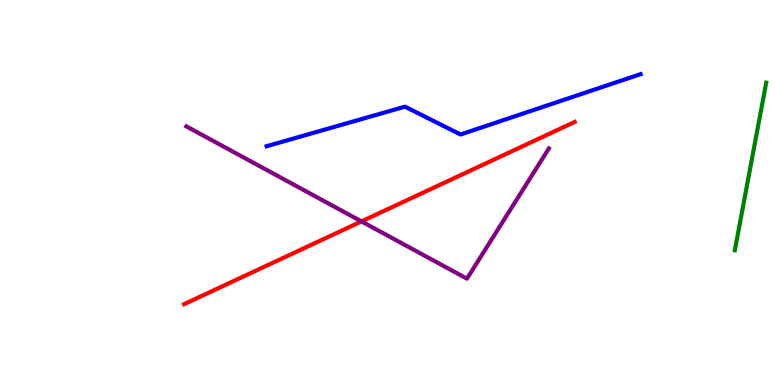[{'lines': ['blue', 'red'], 'intersections': []}, {'lines': ['green', 'red'], 'intersections': []}, {'lines': ['purple', 'red'], 'intersections': [{'x': 4.66, 'y': 4.25}]}, {'lines': ['blue', 'green'], 'intersections': []}, {'lines': ['blue', 'purple'], 'intersections': []}, {'lines': ['green', 'purple'], 'intersections': []}]